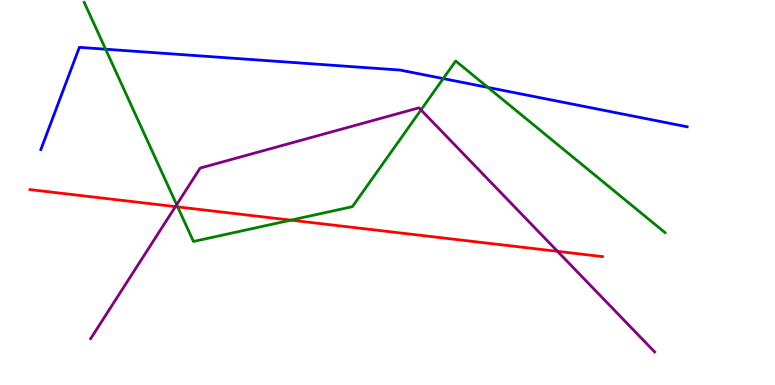[{'lines': ['blue', 'red'], 'intersections': []}, {'lines': ['green', 'red'], 'intersections': [{'x': 2.29, 'y': 4.63}, {'x': 3.75, 'y': 4.28}]}, {'lines': ['purple', 'red'], 'intersections': [{'x': 2.26, 'y': 4.63}, {'x': 7.19, 'y': 3.47}]}, {'lines': ['blue', 'green'], 'intersections': [{'x': 1.36, 'y': 8.72}, {'x': 5.72, 'y': 7.96}, {'x': 6.3, 'y': 7.73}]}, {'lines': ['blue', 'purple'], 'intersections': []}, {'lines': ['green', 'purple'], 'intersections': [{'x': 2.28, 'y': 4.68}, {'x': 5.43, 'y': 7.14}]}]